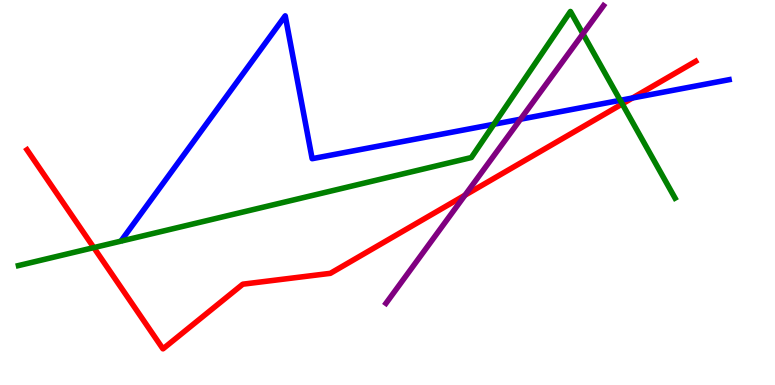[{'lines': ['blue', 'red'], 'intersections': [{'x': 8.16, 'y': 7.45}]}, {'lines': ['green', 'red'], 'intersections': [{'x': 1.21, 'y': 3.57}, {'x': 8.03, 'y': 7.3}]}, {'lines': ['purple', 'red'], 'intersections': [{'x': 6.0, 'y': 4.93}]}, {'lines': ['blue', 'green'], 'intersections': [{'x': 6.37, 'y': 6.77}, {'x': 8.0, 'y': 7.39}]}, {'lines': ['blue', 'purple'], 'intersections': [{'x': 6.72, 'y': 6.9}]}, {'lines': ['green', 'purple'], 'intersections': [{'x': 7.52, 'y': 9.12}]}]